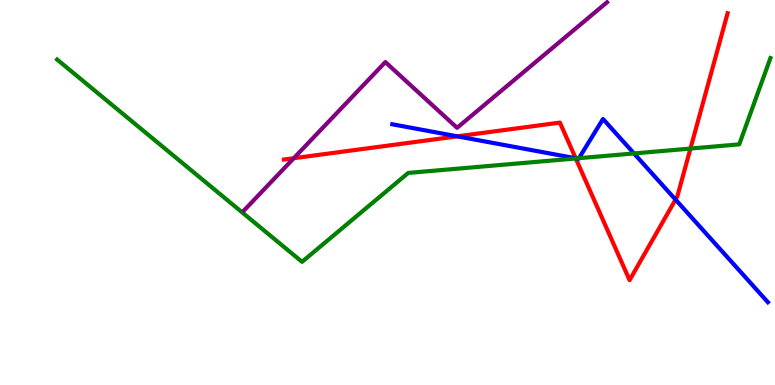[{'lines': ['blue', 'red'], 'intersections': [{'x': 5.9, 'y': 6.46}, {'x': 7.43, 'y': 5.89}, {'x': 8.72, 'y': 4.82}]}, {'lines': ['green', 'red'], 'intersections': [{'x': 7.43, 'y': 5.88}, {'x': 8.91, 'y': 6.14}]}, {'lines': ['purple', 'red'], 'intersections': [{'x': 3.79, 'y': 5.89}]}, {'lines': ['blue', 'green'], 'intersections': [{'x': 7.44, 'y': 5.89}, {'x': 7.47, 'y': 5.89}, {'x': 8.18, 'y': 6.01}]}, {'lines': ['blue', 'purple'], 'intersections': []}, {'lines': ['green', 'purple'], 'intersections': []}]